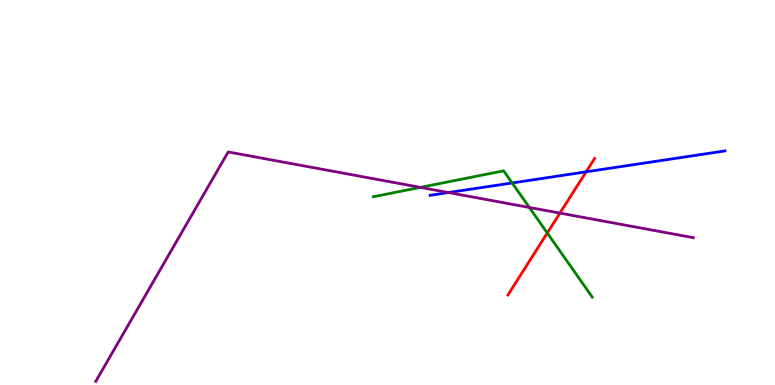[{'lines': ['blue', 'red'], 'intersections': [{'x': 7.56, 'y': 5.54}]}, {'lines': ['green', 'red'], 'intersections': [{'x': 7.06, 'y': 3.95}]}, {'lines': ['purple', 'red'], 'intersections': [{'x': 7.22, 'y': 4.47}]}, {'lines': ['blue', 'green'], 'intersections': [{'x': 6.61, 'y': 5.25}]}, {'lines': ['blue', 'purple'], 'intersections': [{'x': 5.79, 'y': 5.0}]}, {'lines': ['green', 'purple'], 'intersections': [{'x': 5.42, 'y': 5.13}, {'x': 6.83, 'y': 4.61}]}]